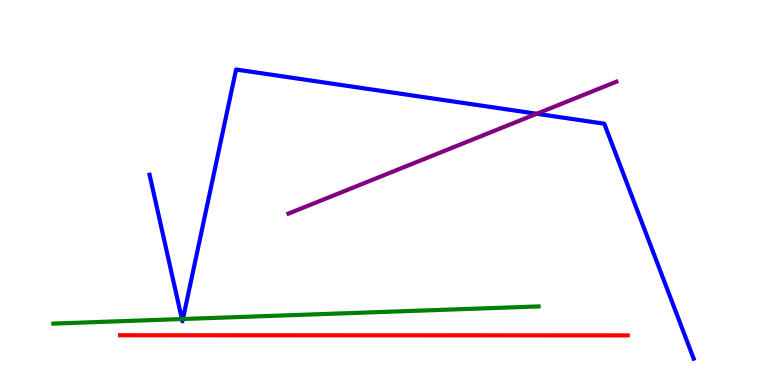[{'lines': ['blue', 'red'], 'intersections': []}, {'lines': ['green', 'red'], 'intersections': []}, {'lines': ['purple', 'red'], 'intersections': []}, {'lines': ['blue', 'green'], 'intersections': [{'x': 2.35, 'y': 1.71}, {'x': 2.36, 'y': 1.71}]}, {'lines': ['blue', 'purple'], 'intersections': [{'x': 6.93, 'y': 7.05}]}, {'lines': ['green', 'purple'], 'intersections': []}]